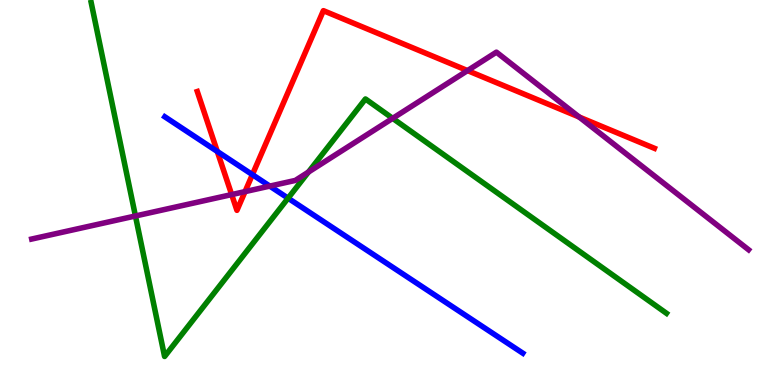[{'lines': ['blue', 'red'], 'intersections': [{'x': 2.8, 'y': 6.07}, {'x': 3.26, 'y': 5.46}]}, {'lines': ['green', 'red'], 'intersections': []}, {'lines': ['purple', 'red'], 'intersections': [{'x': 2.99, 'y': 4.95}, {'x': 3.16, 'y': 5.02}, {'x': 6.03, 'y': 8.17}, {'x': 7.47, 'y': 6.96}]}, {'lines': ['blue', 'green'], 'intersections': [{'x': 3.72, 'y': 4.85}]}, {'lines': ['blue', 'purple'], 'intersections': [{'x': 3.48, 'y': 5.17}]}, {'lines': ['green', 'purple'], 'intersections': [{'x': 1.75, 'y': 4.39}, {'x': 3.98, 'y': 5.53}, {'x': 5.07, 'y': 6.93}]}]